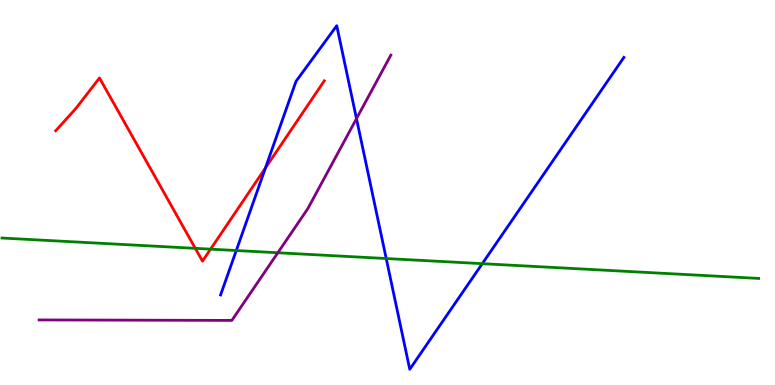[{'lines': ['blue', 'red'], 'intersections': [{'x': 3.42, 'y': 5.64}]}, {'lines': ['green', 'red'], 'intersections': [{'x': 2.52, 'y': 3.55}, {'x': 2.72, 'y': 3.53}]}, {'lines': ['purple', 'red'], 'intersections': []}, {'lines': ['blue', 'green'], 'intersections': [{'x': 3.05, 'y': 3.49}, {'x': 4.98, 'y': 3.28}, {'x': 6.22, 'y': 3.15}]}, {'lines': ['blue', 'purple'], 'intersections': [{'x': 4.6, 'y': 6.92}]}, {'lines': ['green', 'purple'], 'intersections': [{'x': 3.59, 'y': 3.44}]}]